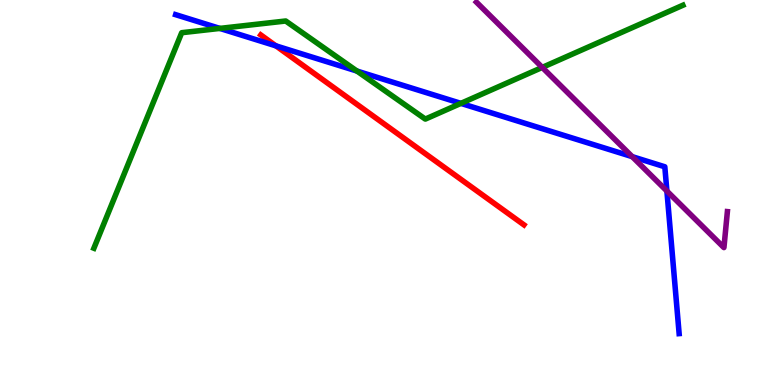[{'lines': ['blue', 'red'], 'intersections': [{'x': 3.56, 'y': 8.81}]}, {'lines': ['green', 'red'], 'intersections': []}, {'lines': ['purple', 'red'], 'intersections': []}, {'lines': ['blue', 'green'], 'intersections': [{'x': 2.84, 'y': 9.26}, {'x': 4.61, 'y': 8.15}, {'x': 5.95, 'y': 7.31}]}, {'lines': ['blue', 'purple'], 'intersections': [{'x': 8.16, 'y': 5.93}, {'x': 8.61, 'y': 5.04}]}, {'lines': ['green', 'purple'], 'intersections': [{'x': 7.0, 'y': 8.25}]}]